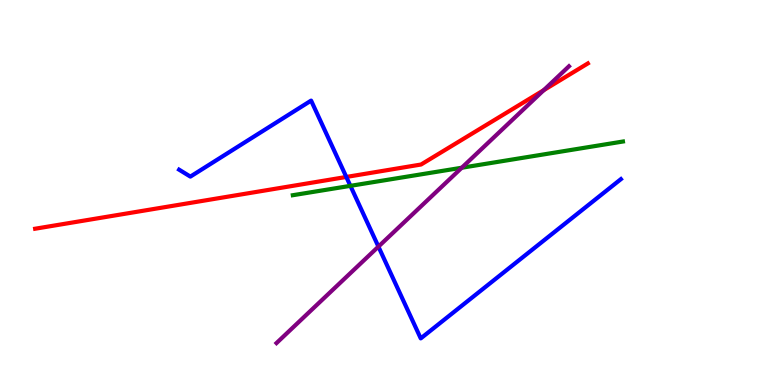[{'lines': ['blue', 'red'], 'intersections': [{'x': 4.47, 'y': 5.4}]}, {'lines': ['green', 'red'], 'intersections': []}, {'lines': ['purple', 'red'], 'intersections': [{'x': 7.02, 'y': 7.66}]}, {'lines': ['blue', 'green'], 'intersections': [{'x': 4.52, 'y': 5.17}]}, {'lines': ['blue', 'purple'], 'intersections': [{'x': 4.88, 'y': 3.59}]}, {'lines': ['green', 'purple'], 'intersections': [{'x': 5.96, 'y': 5.64}]}]